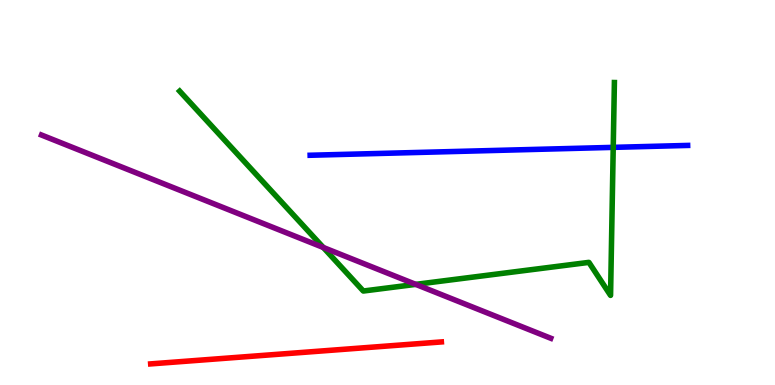[{'lines': ['blue', 'red'], 'intersections': []}, {'lines': ['green', 'red'], 'intersections': []}, {'lines': ['purple', 'red'], 'intersections': []}, {'lines': ['blue', 'green'], 'intersections': [{'x': 7.91, 'y': 6.17}]}, {'lines': ['blue', 'purple'], 'intersections': []}, {'lines': ['green', 'purple'], 'intersections': [{'x': 4.17, 'y': 3.57}, {'x': 5.36, 'y': 2.61}]}]